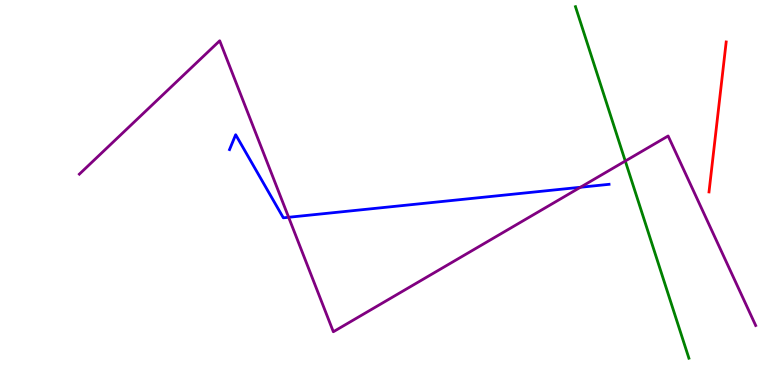[{'lines': ['blue', 'red'], 'intersections': []}, {'lines': ['green', 'red'], 'intersections': []}, {'lines': ['purple', 'red'], 'intersections': []}, {'lines': ['blue', 'green'], 'intersections': []}, {'lines': ['blue', 'purple'], 'intersections': [{'x': 3.72, 'y': 4.36}, {'x': 7.49, 'y': 5.14}]}, {'lines': ['green', 'purple'], 'intersections': [{'x': 8.07, 'y': 5.82}]}]